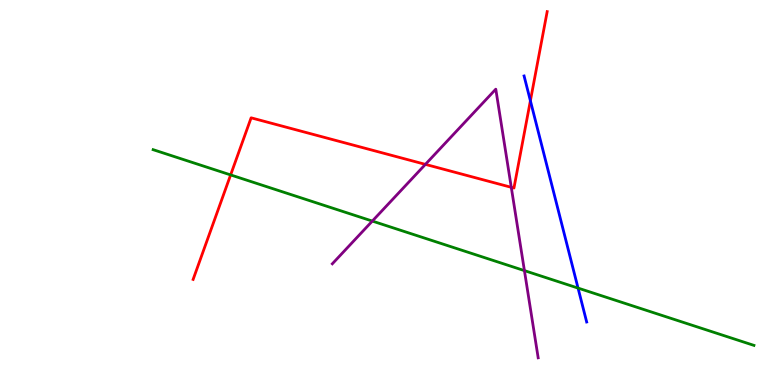[{'lines': ['blue', 'red'], 'intersections': [{'x': 6.84, 'y': 7.38}]}, {'lines': ['green', 'red'], 'intersections': [{'x': 2.98, 'y': 5.46}]}, {'lines': ['purple', 'red'], 'intersections': [{'x': 5.49, 'y': 5.73}, {'x': 6.6, 'y': 5.13}]}, {'lines': ['blue', 'green'], 'intersections': [{'x': 7.46, 'y': 2.52}]}, {'lines': ['blue', 'purple'], 'intersections': []}, {'lines': ['green', 'purple'], 'intersections': [{'x': 4.8, 'y': 4.26}, {'x': 6.77, 'y': 2.97}]}]